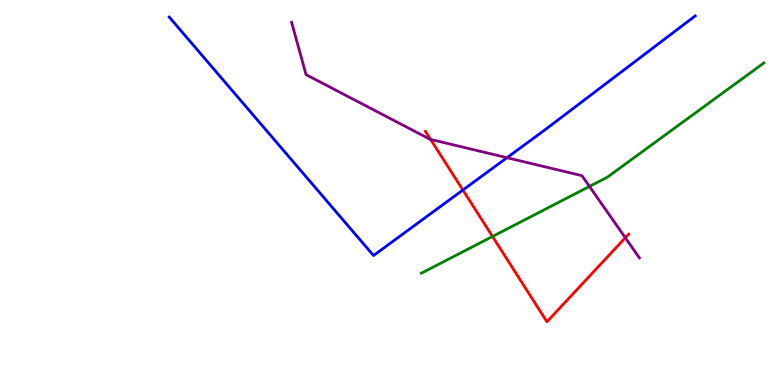[{'lines': ['blue', 'red'], 'intersections': [{'x': 5.97, 'y': 5.06}]}, {'lines': ['green', 'red'], 'intersections': [{'x': 6.35, 'y': 3.86}]}, {'lines': ['purple', 'red'], 'intersections': [{'x': 5.56, 'y': 6.38}, {'x': 8.07, 'y': 3.82}]}, {'lines': ['blue', 'green'], 'intersections': []}, {'lines': ['blue', 'purple'], 'intersections': [{'x': 6.54, 'y': 5.9}]}, {'lines': ['green', 'purple'], 'intersections': [{'x': 7.61, 'y': 5.16}]}]